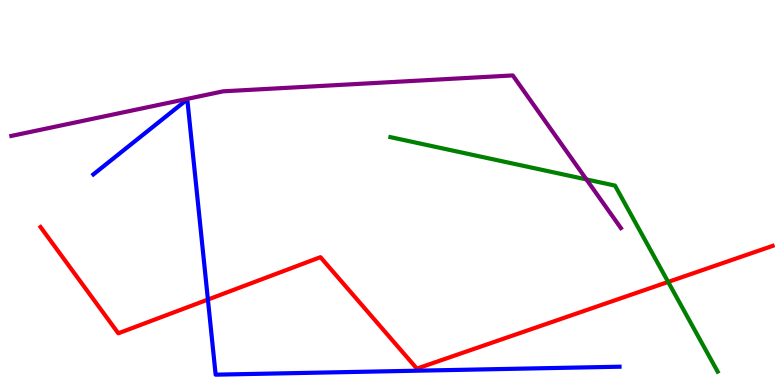[{'lines': ['blue', 'red'], 'intersections': [{'x': 2.68, 'y': 2.22}]}, {'lines': ['green', 'red'], 'intersections': [{'x': 8.62, 'y': 2.68}]}, {'lines': ['purple', 'red'], 'intersections': []}, {'lines': ['blue', 'green'], 'intersections': []}, {'lines': ['blue', 'purple'], 'intersections': []}, {'lines': ['green', 'purple'], 'intersections': [{'x': 7.57, 'y': 5.34}]}]